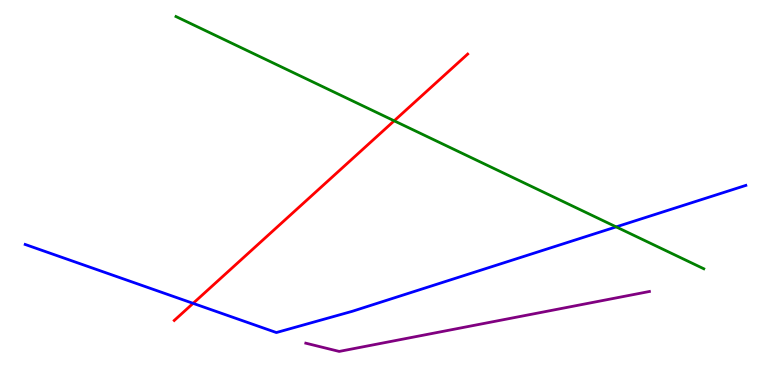[{'lines': ['blue', 'red'], 'intersections': [{'x': 2.49, 'y': 2.12}]}, {'lines': ['green', 'red'], 'intersections': [{'x': 5.09, 'y': 6.86}]}, {'lines': ['purple', 'red'], 'intersections': []}, {'lines': ['blue', 'green'], 'intersections': [{'x': 7.95, 'y': 4.11}]}, {'lines': ['blue', 'purple'], 'intersections': []}, {'lines': ['green', 'purple'], 'intersections': []}]